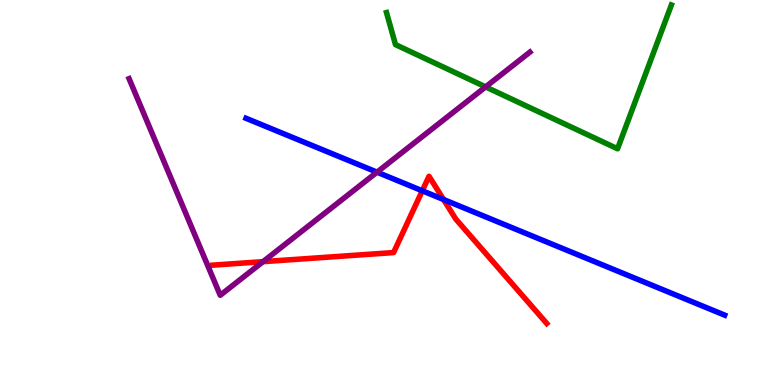[{'lines': ['blue', 'red'], 'intersections': [{'x': 5.45, 'y': 5.04}, {'x': 5.72, 'y': 4.82}]}, {'lines': ['green', 'red'], 'intersections': []}, {'lines': ['purple', 'red'], 'intersections': [{'x': 3.39, 'y': 3.2}]}, {'lines': ['blue', 'green'], 'intersections': []}, {'lines': ['blue', 'purple'], 'intersections': [{'x': 4.86, 'y': 5.53}]}, {'lines': ['green', 'purple'], 'intersections': [{'x': 6.27, 'y': 7.74}]}]